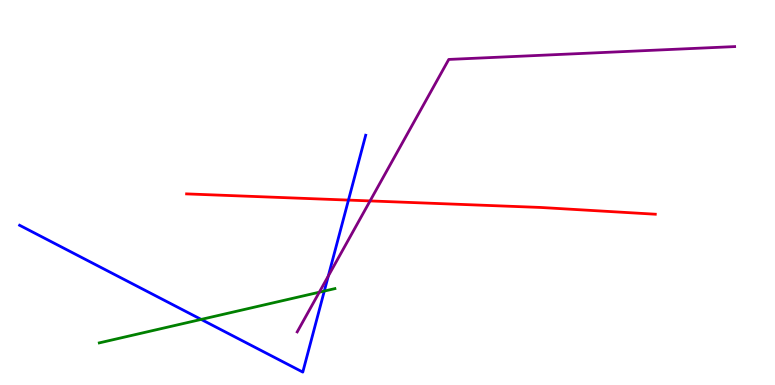[{'lines': ['blue', 'red'], 'intersections': [{'x': 4.5, 'y': 4.8}]}, {'lines': ['green', 'red'], 'intersections': []}, {'lines': ['purple', 'red'], 'intersections': [{'x': 4.78, 'y': 4.78}]}, {'lines': ['blue', 'green'], 'intersections': [{'x': 2.6, 'y': 1.7}, {'x': 4.18, 'y': 2.44}]}, {'lines': ['blue', 'purple'], 'intersections': [{'x': 4.24, 'y': 2.83}]}, {'lines': ['green', 'purple'], 'intersections': [{'x': 4.12, 'y': 2.41}]}]